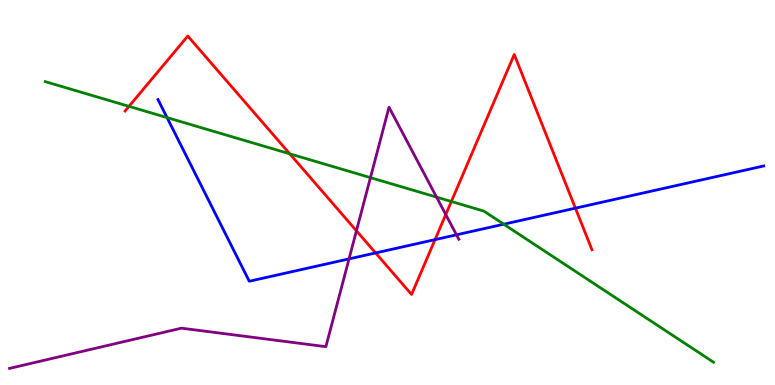[{'lines': ['blue', 'red'], 'intersections': [{'x': 4.85, 'y': 3.43}, {'x': 5.61, 'y': 3.78}, {'x': 7.42, 'y': 4.59}]}, {'lines': ['green', 'red'], 'intersections': [{'x': 1.66, 'y': 7.24}, {'x': 3.74, 'y': 6.01}, {'x': 5.82, 'y': 4.77}]}, {'lines': ['purple', 'red'], 'intersections': [{'x': 4.6, 'y': 4.0}, {'x': 5.75, 'y': 4.43}]}, {'lines': ['blue', 'green'], 'intersections': [{'x': 2.16, 'y': 6.95}, {'x': 6.5, 'y': 4.18}]}, {'lines': ['blue', 'purple'], 'intersections': [{'x': 4.5, 'y': 3.28}, {'x': 5.89, 'y': 3.9}]}, {'lines': ['green', 'purple'], 'intersections': [{'x': 4.78, 'y': 5.39}, {'x': 5.63, 'y': 4.88}]}]